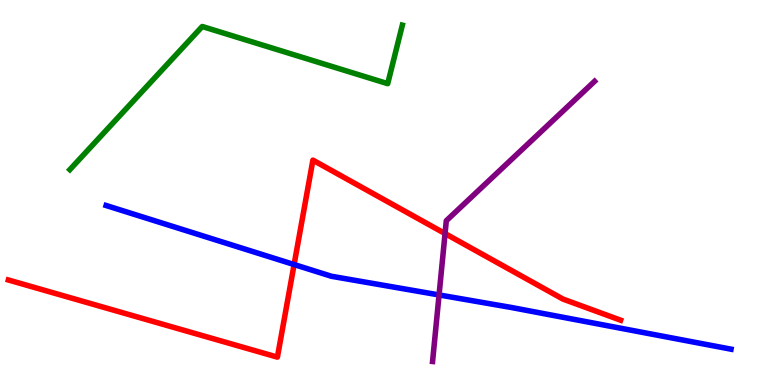[{'lines': ['blue', 'red'], 'intersections': [{'x': 3.79, 'y': 3.13}]}, {'lines': ['green', 'red'], 'intersections': []}, {'lines': ['purple', 'red'], 'intersections': [{'x': 5.74, 'y': 3.93}]}, {'lines': ['blue', 'green'], 'intersections': []}, {'lines': ['blue', 'purple'], 'intersections': [{'x': 5.67, 'y': 2.34}]}, {'lines': ['green', 'purple'], 'intersections': []}]